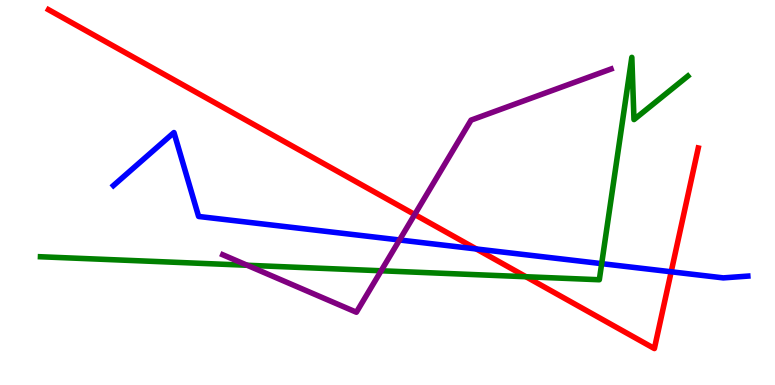[{'lines': ['blue', 'red'], 'intersections': [{'x': 6.15, 'y': 3.53}, {'x': 8.66, 'y': 2.94}]}, {'lines': ['green', 'red'], 'intersections': [{'x': 6.79, 'y': 2.81}]}, {'lines': ['purple', 'red'], 'intersections': [{'x': 5.35, 'y': 4.43}]}, {'lines': ['blue', 'green'], 'intersections': [{'x': 7.76, 'y': 3.15}]}, {'lines': ['blue', 'purple'], 'intersections': [{'x': 5.16, 'y': 3.77}]}, {'lines': ['green', 'purple'], 'intersections': [{'x': 3.19, 'y': 3.11}, {'x': 4.92, 'y': 2.97}]}]